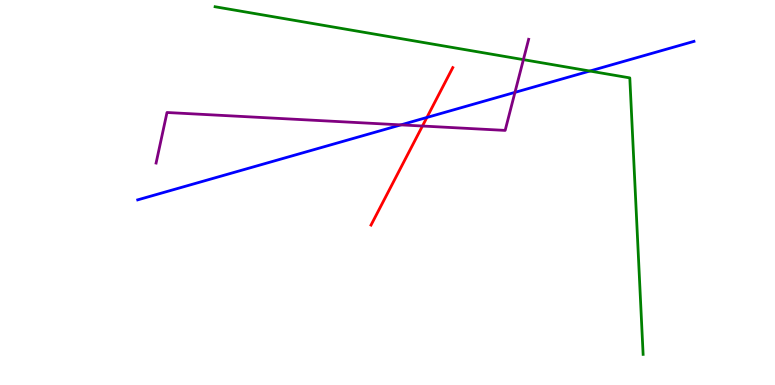[{'lines': ['blue', 'red'], 'intersections': [{'x': 5.51, 'y': 6.95}]}, {'lines': ['green', 'red'], 'intersections': []}, {'lines': ['purple', 'red'], 'intersections': [{'x': 5.45, 'y': 6.73}]}, {'lines': ['blue', 'green'], 'intersections': [{'x': 7.61, 'y': 8.15}]}, {'lines': ['blue', 'purple'], 'intersections': [{'x': 5.17, 'y': 6.76}, {'x': 6.64, 'y': 7.6}]}, {'lines': ['green', 'purple'], 'intersections': [{'x': 6.75, 'y': 8.45}]}]